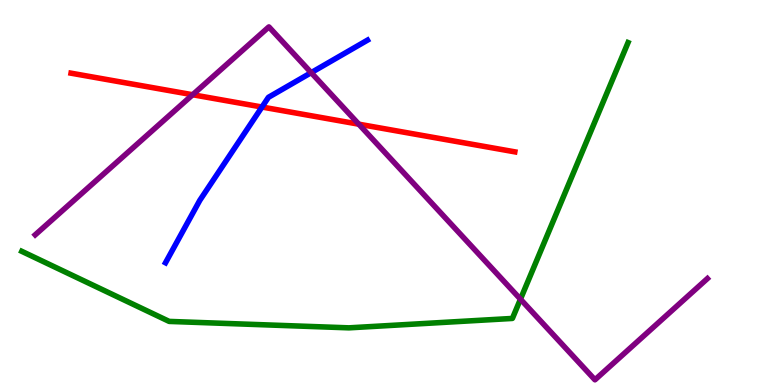[{'lines': ['blue', 'red'], 'intersections': [{'x': 3.38, 'y': 7.22}]}, {'lines': ['green', 'red'], 'intersections': []}, {'lines': ['purple', 'red'], 'intersections': [{'x': 2.49, 'y': 7.54}, {'x': 4.63, 'y': 6.77}]}, {'lines': ['blue', 'green'], 'intersections': []}, {'lines': ['blue', 'purple'], 'intersections': [{'x': 4.02, 'y': 8.11}]}, {'lines': ['green', 'purple'], 'intersections': [{'x': 6.72, 'y': 2.23}]}]